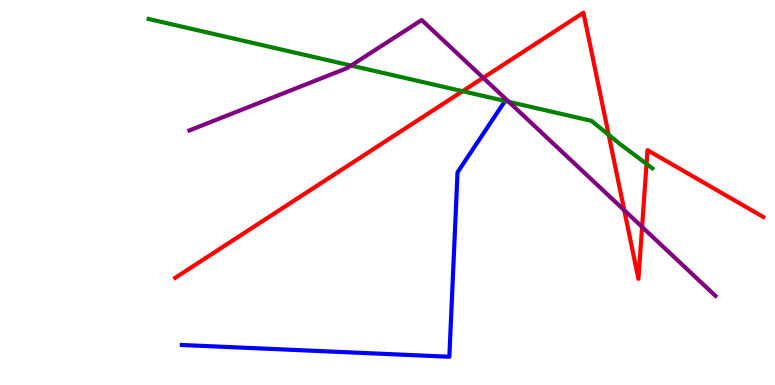[{'lines': ['blue', 'red'], 'intersections': []}, {'lines': ['green', 'red'], 'intersections': [{'x': 5.97, 'y': 7.63}, {'x': 7.85, 'y': 6.5}, {'x': 8.34, 'y': 5.74}]}, {'lines': ['purple', 'red'], 'intersections': [{'x': 6.24, 'y': 7.98}, {'x': 8.05, 'y': 4.54}, {'x': 8.28, 'y': 4.1}]}, {'lines': ['blue', 'green'], 'intersections': []}, {'lines': ['blue', 'purple'], 'intersections': []}, {'lines': ['green', 'purple'], 'intersections': [{'x': 4.53, 'y': 8.3}, {'x': 6.57, 'y': 7.36}]}]